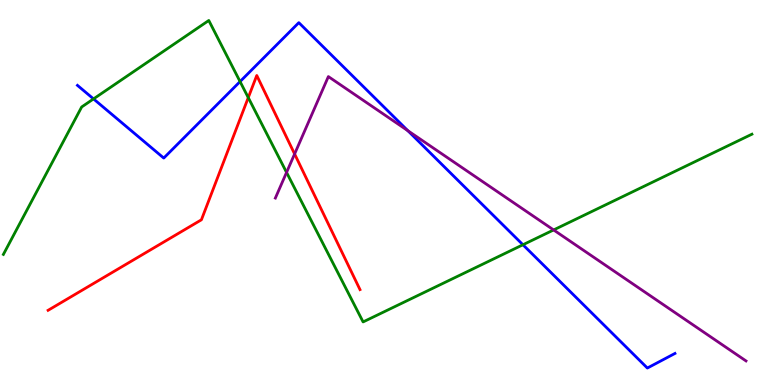[{'lines': ['blue', 'red'], 'intersections': []}, {'lines': ['green', 'red'], 'intersections': [{'x': 3.2, 'y': 7.46}]}, {'lines': ['purple', 'red'], 'intersections': [{'x': 3.8, 'y': 6.0}]}, {'lines': ['blue', 'green'], 'intersections': [{'x': 1.21, 'y': 7.43}, {'x': 3.1, 'y': 7.88}, {'x': 6.75, 'y': 3.64}]}, {'lines': ['blue', 'purple'], 'intersections': [{'x': 5.26, 'y': 6.61}]}, {'lines': ['green', 'purple'], 'intersections': [{'x': 3.7, 'y': 5.52}, {'x': 7.14, 'y': 4.03}]}]